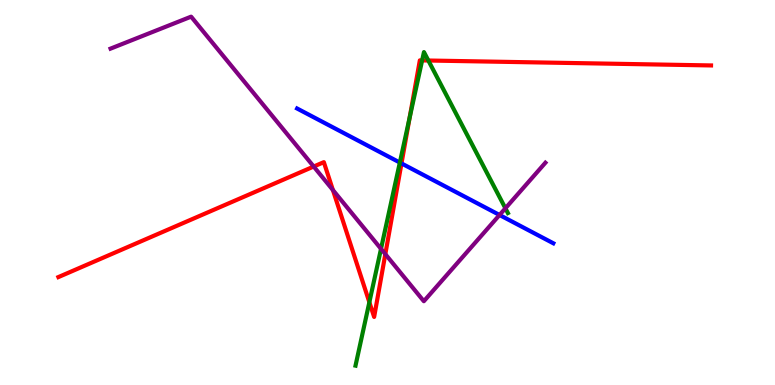[{'lines': ['blue', 'red'], 'intersections': [{'x': 5.18, 'y': 5.76}]}, {'lines': ['green', 'red'], 'intersections': [{'x': 4.77, 'y': 2.15}, {'x': 5.29, 'y': 6.94}, {'x': 5.45, 'y': 8.43}, {'x': 5.53, 'y': 8.43}]}, {'lines': ['purple', 'red'], 'intersections': [{'x': 4.05, 'y': 5.67}, {'x': 4.3, 'y': 5.06}, {'x': 4.97, 'y': 3.4}]}, {'lines': ['blue', 'green'], 'intersections': [{'x': 5.16, 'y': 5.78}]}, {'lines': ['blue', 'purple'], 'intersections': [{'x': 6.45, 'y': 4.42}]}, {'lines': ['green', 'purple'], 'intersections': [{'x': 4.92, 'y': 3.54}, {'x': 6.52, 'y': 4.59}]}]